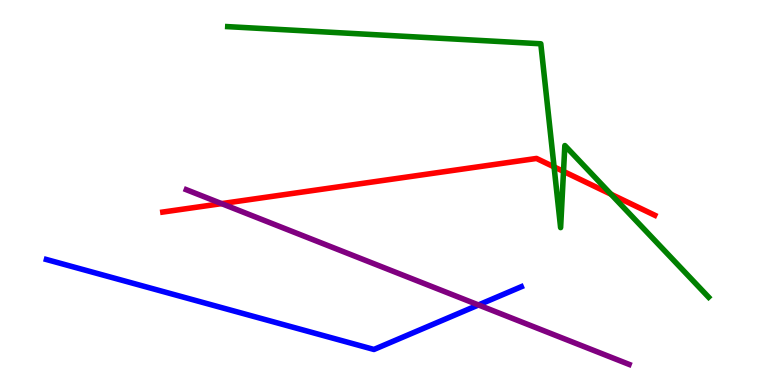[{'lines': ['blue', 'red'], 'intersections': []}, {'lines': ['green', 'red'], 'intersections': [{'x': 7.15, 'y': 5.67}, {'x': 7.27, 'y': 5.55}, {'x': 7.88, 'y': 4.96}]}, {'lines': ['purple', 'red'], 'intersections': [{'x': 2.86, 'y': 4.71}]}, {'lines': ['blue', 'green'], 'intersections': []}, {'lines': ['blue', 'purple'], 'intersections': [{'x': 6.17, 'y': 2.08}]}, {'lines': ['green', 'purple'], 'intersections': []}]